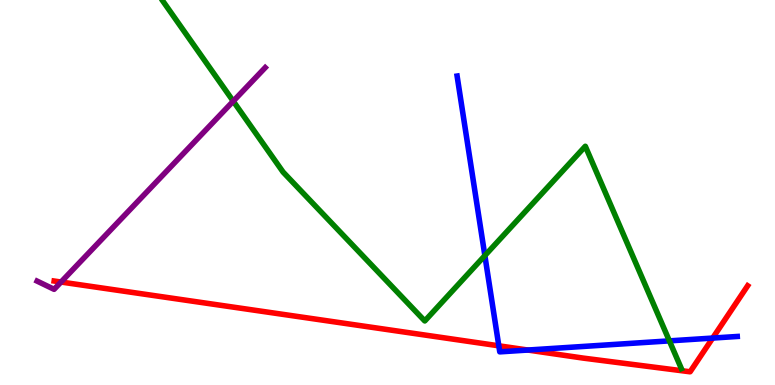[{'lines': ['blue', 'red'], 'intersections': [{'x': 6.44, 'y': 1.02}, {'x': 6.81, 'y': 0.908}, {'x': 9.2, 'y': 1.22}]}, {'lines': ['green', 'red'], 'intersections': []}, {'lines': ['purple', 'red'], 'intersections': [{'x': 0.788, 'y': 2.67}]}, {'lines': ['blue', 'green'], 'intersections': [{'x': 6.26, 'y': 3.36}, {'x': 8.64, 'y': 1.15}]}, {'lines': ['blue', 'purple'], 'intersections': []}, {'lines': ['green', 'purple'], 'intersections': [{'x': 3.01, 'y': 7.37}]}]